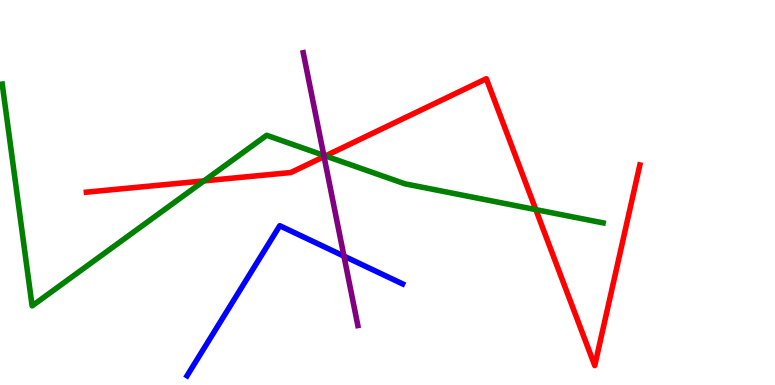[{'lines': ['blue', 'red'], 'intersections': []}, {'lines': ['green', 'red'], 'intersections': [{'x': 2.63, 'y': 5.3}, {'x': 4.2, 'y': 5.95}, {'x': 6.91, 'y': 4.56}]}, {'lines': ['purple', 'red'], 'intersections': [{'x': 4.18, 'y': 5.93}]}, {'lines': ['blue', 'green'], 'intersections': []}, {'lines': ['blue', 'purple'], 'intersections': [{'x': 4.44, 'y': 3.35}]}, {'lines': ['green', 'purple'], 'intersections': [{'x': 4.18, 'y': 5.97}]}]